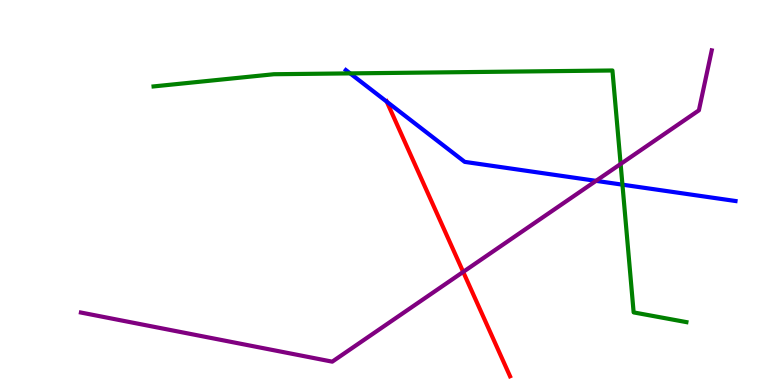[{'lines': ['blue', 'red'], 'intersections': [{'x': 4.99, 'y': 7.36}]}, {'lines': ['green', 'red'], 'intersections': []}, {'lines': ['purple', 'red'], 'intersections': [{'x': 5.98, 'y': 2.94}]}, {'lines': ['blue', 'green'], 'intersections': [{'x': 4.52, 'y': 8.09}, {'x': 8.03, 'y': 5.2}]}, {'lines': ['blue', 'purple'], 'intersections': [{'x': 7.69, 'y': 5.3}]}, {'lines': ['green', 'purple'], 'intersections': [{'x': 8.01, 'y': 5.74}]}]